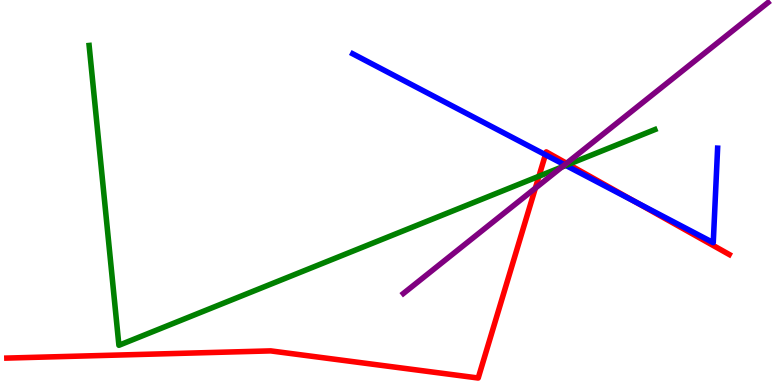[{'lines': ['blue', 'red'], 'intersections': [{'x': 7.04, 'y': 5.98}, {'x': 8.2, 'y': 4.76}]}, {'lines': ['green', 'red'], 'intersections': [{'x': 6.95, 'y': 5.42}, {'x': 7.34, 'y': 5.73}]}, {'lines': ['purple', 'red'], 'intersections': [{'x': 6.91, 'y': 5.11}, {'x': 7.31, 'y': 5.76}]}, {'lines': ['blue', 'green'], 'intersections': [{'x': 7.3, 'y': 5.7}]}, {'lines': ['blue', 'purple'], 'intersections': [{'x': 7.29, 'y': 5.72}]}, {'lines': ['green', 'purple'], 'intersections': [{'x': 7.25, 'y': 5.66}]}]